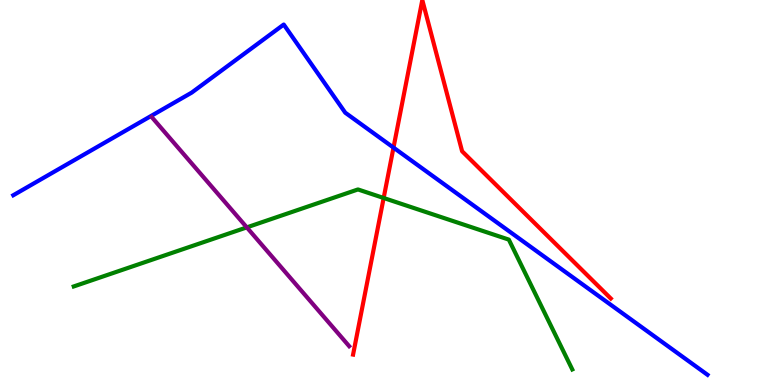[{'lines': ['blue', 'red'], 'intersections': [{'x': 5.08, 'y': 6.17}]}, {'lines': ['green', 'red'], 'intersections': [{'x': 4.95, 'y': 4.86}]}, {'lines': ['purple', 'red'], 'intersections': []}, {'lines': ['blue', 'green'], 'intersections': []}, {'lines': ['blue', 'purple'], 'intersections': []}, {'lines': ['green', 'purple'], 'intersections': [{'x': 3.18, 'y': 4.09}]}]